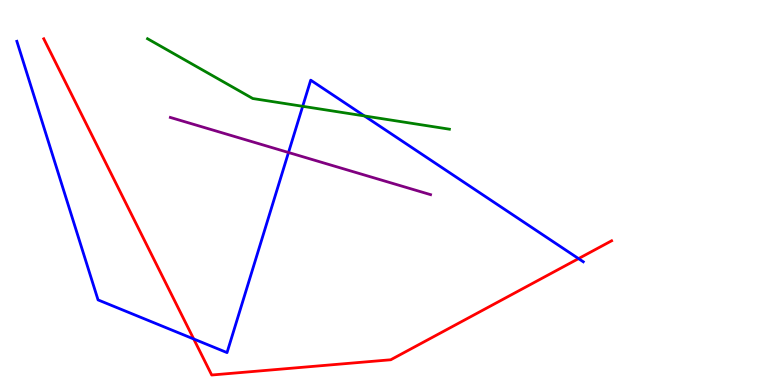[{'lines': ['blue', 'red'], 'intersections': [{'x': 2.5, 'y': 1.2}, {'x': 7.47, 'y': 3.28}]}, {'lines': ['green', 'red'], 'intersections': []}, {'lines': ['purple', 'red'], 'intersections': []}, {'lines': ['blue', 'green'], 'intersections': [{'x': 3.91, 'y': 7.24}, {'x': 4.7, 'y': 6.99}]}, {'lines': ['blue', 'purple'], 'intersections': [{'x': 3.72, 'y': 6.04}]}, {'lines': ['green', 'purple'], 'intersections': []}]